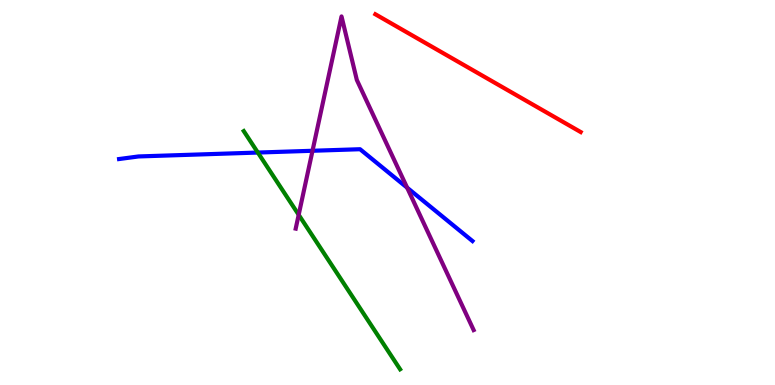[{'lines': ['blue', 'red'], 'intersections': []}, {'lines': ['green', 'red'], 'intersections': []}, {'lines': ['purple', 'red'], 'intersections': []}, {'lines': ['blue', 'green'], 'intersections': [{'x': 3.33, 'y': 6.04}]}, {'lines': ['blue', 'purple'], 'intersections': [{'x': 4.03, 'y': 6.08}, {'x': 5.25, 'y': 5.13}]}, {'lines': ['green', 'purple'], 'intersections': [{'x': 3.85, 'y': 4.42}]}]